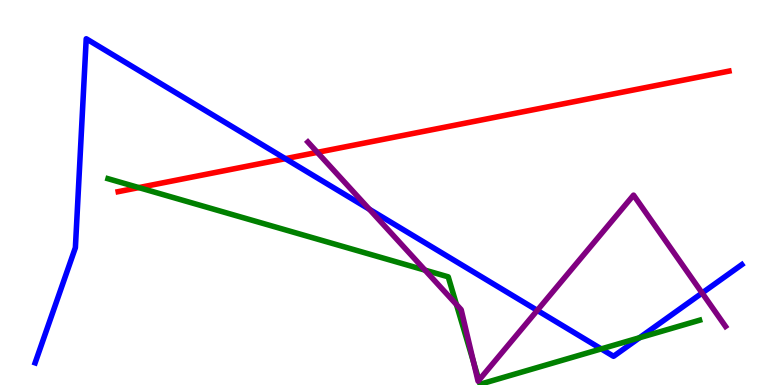[{'lines': ['blue', 'red'], 'intersections': [{'x': 3.68, 'y': 5.88}]}, {'lines': ['green', 'red'], 'intersections': [{'x': 1.79, 'y': 5.13}]}, {'lines': ['purple', 'red'], 'intersections': [{'x': 4.09, 'y': 6.04}]}, {'lines': ['blue', 'green'], 'intersections': [{'x': 7.76, 'y': 0.938}, {'x': 8.25, 'y': 1.23}]}, {'lines': ['blue', 'purple'], 'intersections': [{'x': 4.77, 'y': 4.56}, {'x': 6.93, 'y': 1.94}, {'x': 9.06, 'y': 2.39}]}, {'lines': ['green', 'purple'], 'intersections': [{'x': 5.48, 'y': 2.98}, {'x': 5.89, 'y': 2.09}, {'x': 6.11, 'y': 0.586}, {'x': 6.18, 'y': 0.124}]}]